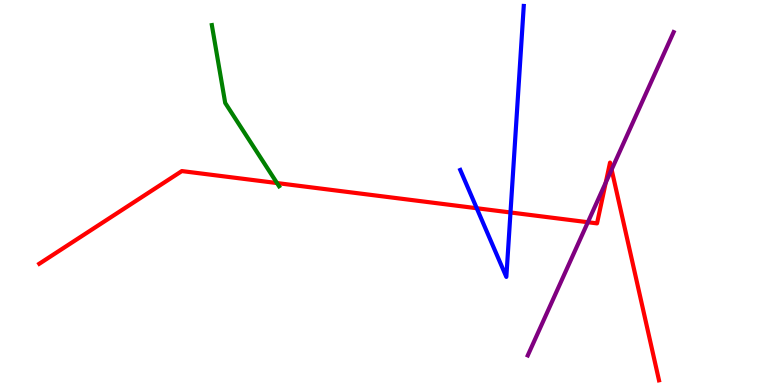[{'lines': ['blue', 'red'], 'intersections': [{'x': 6.15, 'y': 4.59}, {'x': 6.59, 'y': 4.48}]}, {'lines': ['green', 'red'], 'intersections': [{'x': 3.57, 'y': 5.25}]}, {'lines': ['purple', 'red'], 'intersections': [{'x': 7.59, 'y': 4.23}, {'x': 7.82, 'y': 5.26}, {'x': 7.89, 'y': 5.6}]}, {'lines': ['blue', 'green'], 'intersections': []}, {'lines': ['blue', 'purple'], 'intersections': []}, {'lines': ['green', 'purple'], 'intersections': []}]